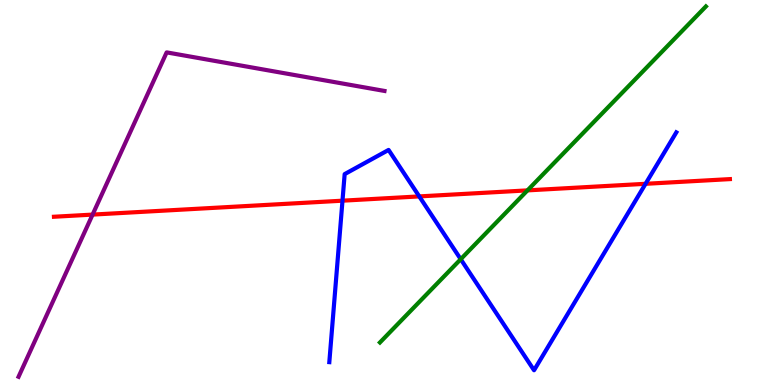[{'lines': ['blue', 'red'], 'intersections': [{'x': 4.42, 'y': 4.79}, {'x': 5.41, 'y': 4.9}, {'x': 8.33, 'y': 5.23}]}, {'lines': ['green', 'red'], 'intersections': [{'x': 6.81, 'y': 5.06}]}, {'lines': ['purple', 'red'], 'intersections': [{'x': 1.19, 'y': 4.43}]}, {'lines': ['blue', 'green'], 'intersections': [{'x': 5.94, 'y': 3.27}]}, {'lines': ['blue', 'purple'], 'intersections': []}, {'lines': ['green', 'purple'], 'intersections': []}]